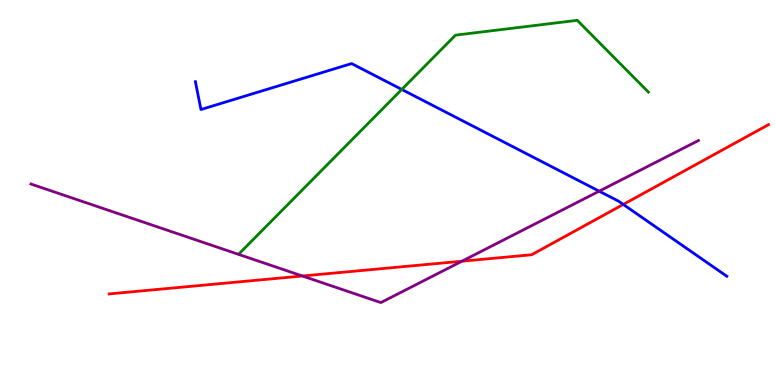[{'lines': ['blue', 'red'], 'intersections': [{'x': 8.04, 'y': 4.69}]}, {'lines': ['green', 'red'], 'intersections': []}, {'lines': ['purple', 'red'], 'intersections': [{'x': 3.9, 'y': 2.83}, {'x': 5.96, 'y': 3.22}]}, {'lines': ['blue', 'green'], 'intersections': [{'x': 5.18, 'y': 7.68}]}, {'lines': ['blue', 'purple'], 'intersections': [{'x': 7.73, 'y': 5.03}]}, {'lines': ['green', 'purple'], 'intersections': []}]